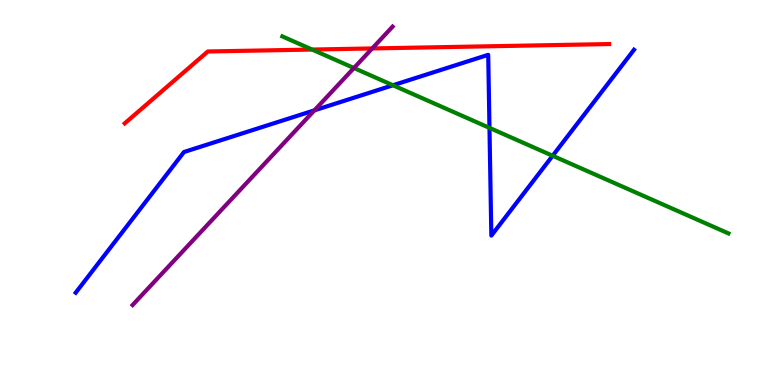[{'lines': ['blue', 'red'], 'intersections': []}, {'lines': ['green', 'red'], 'intersections': [{'x': 4.03, 'y': 8.71}]}, {'lines': ['purple', 'red'], 'intersections': [{'x': 4.8, 'y': 8.74}]}, {'lines': ['blue', 'green'], 'intersections': [{'x': 5.07, 'y': 7.79}, {'x': 6.32, 'y': 6.68}, {'x': 7.13, 'y': 5.95}]}, {'lines': ['blue', 'purple'], 'intersections': [{'x': 4.06, 'y': 7.13}]}, {'lines': ['green', 'purple'], 'intersections': [{'x': 4.57, 'y': 8.23}]}]